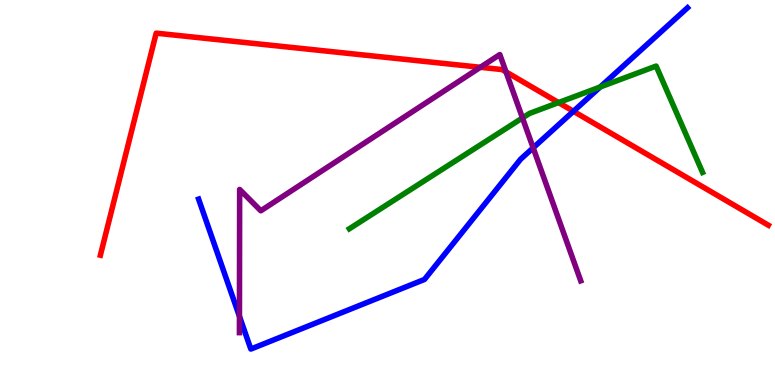[{'lines': ['blue', 'red'], 'intersections': [{'x': 7.4, 'y': 7.11}]}, {'lines': ['green', 'red'], 'intersections': [{'x': 7.21, 'y': 7.34}]}, {'lines': ['purple', 'red'], 'intersections': [{'x': 6.2, 'y': 8.25}, {'x': 6.53, 'y': 8.13}]}, {'lines': ['blue', 'green'], 'intersections': [{'x': 7.74, 'y': 7.74}]}, {'lines': ['blue', 'purple'], 'intersections': [{'x': 3.09, 'y': 1.78}, {'x': 6.88, 'y': 6.16}]}, {'lines': ['green', 'purple'], 'intersections': [{'x': 6.74, 'y': 6.94}]}]